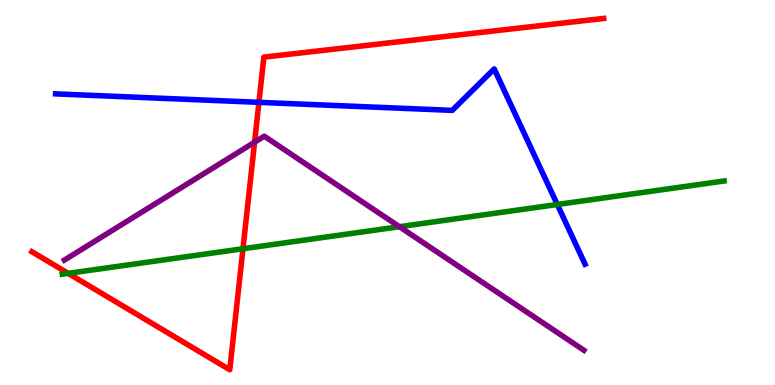[{'lines': ['blue', 'red'], 'intersections': [{'x': 3.34, 'y': 7.34}]}, {'lines': ['green', 'red'], 'intersections': [{'x': 0.88, 'y': 2.9}, {'x': 3.14, 'y': 3.54}]}, {'lines': ['purple', 'red'], 'intersections': [{'x': 3.28, 'y': 6.31}]}, {'lines': ['blue', 'green'], 'intersections': [{'x': 7.19, 'y': 4.69}]}, {'lines': ['blue', 'purple'], 'intersections': []}, {'lines': ['green', 'purple'], 'intersections': [{'x': 5.15, 'y': 4.11}]}]